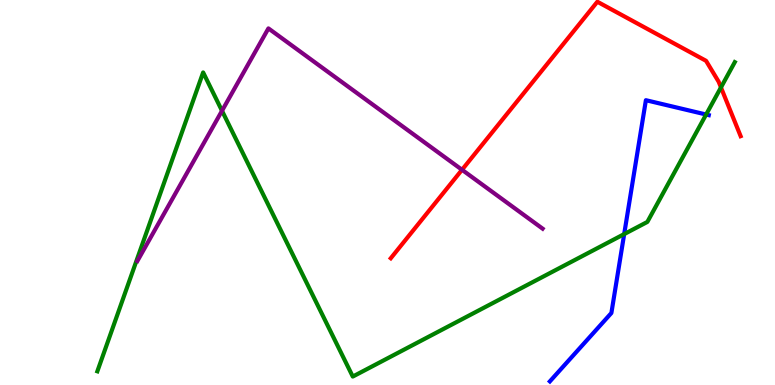[{'lines': ['blue', 'red'], 'intersections': []}, {'lines': ['green', 'red'], 'intersections': [{'x': 9.3, 'y': 7.73}]}, {'lines': ['purple', 'red'], 'intersections': [{'x': 5.96, 'y': 5.59}]}, {'lines': ['blue', 'green'], 'intersections': [{'x': 8.05, 'y': 3.92}, {'x': 9.11, 'y': 7.03}]}, {'lines': ['blue', 'purple'], 'intersections': []}, {'lines': ['green', 'purple'], 'intersections': [{'x': 2.86, 'y': 7.12}]}]